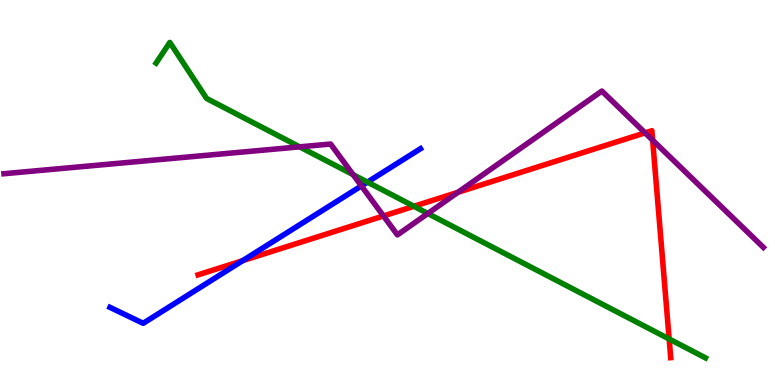[{'lines': ['blue', 'red'], 'intersections': [{'x': 3.13, 'y': 3.23}]}, {'lines': ['green', 'red'], 'intersections': [{'x': 5.34, 'y': 4.64}, {'x': 8.63, 'y': 1.2}]}, {'lines': ['purple', 'red'], 'intersections': [{'x': 4.95, 'y': 4.39}, {'x': 5.91, 'y': 5.01}, {'x': 8.32, 'y': 6.55}, {'x': 8.42, 'y': 6.36}]}, {'lines': ['blue', 'green'], 'intersections': [{'x': 4.74, 'y': 5.27}]}, {'lines': ['blue', 'purple'], 'intersections': [{'x': 4.66, 'y': 5.17}]}, {'lines': ['green', 'purple'], 'intersections': [{'x': 3.87, 'y': 6.19}, {'x': 4.56, 'y': 5.46}, {'x': 5.52, 'y': 4.45}]}]